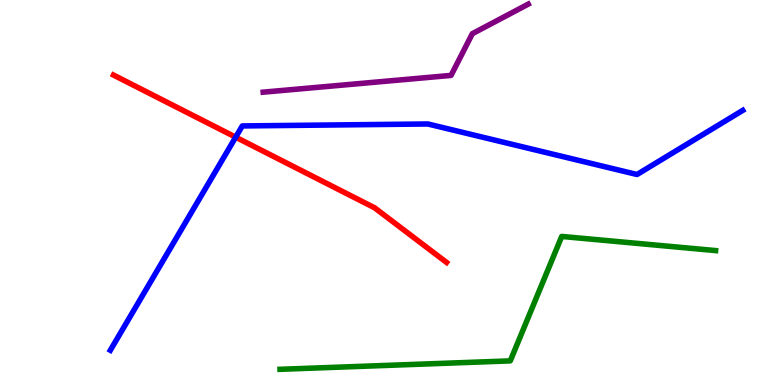[{'lines': ['blue', 'red'], 'intersections': [{'x': 3.04, 'y': 6.44}]}, {'lines': ['green', 'red'], 'intersections': []}, {'lines': ['purple', 'red'], 'intersections': []}, {'lines': ['blue', 'green'], 'intersections': []}, {'lines': ['blue', 'purple'], 'intersections': []}, {'lines': ['green', 'purple'], 'intersections': []}]